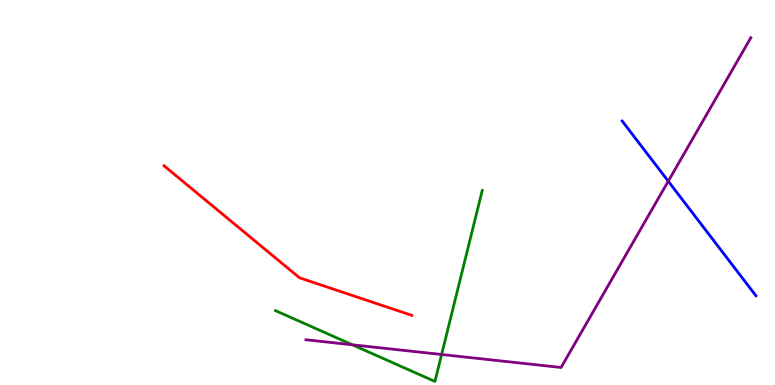[{'lines': ['blue', 'red'], 'intersections': []}, {'lines': ['green', 'red'], 'intersections': []}, {'lines': ['purple', 'red'], 'intersections': []}, {'lines': ['blue', 'green'], 'intersections': []}, {'lines': ['blue', 'purple'], 'intersections': [{'x': 8.62, 'y': 5.29}]}, {'lines': ['green', 'purple'], 'intersections': [{'x': 4.55, 'y': 1.04}, {'x': 5.7, 'y': 0.792}]}]